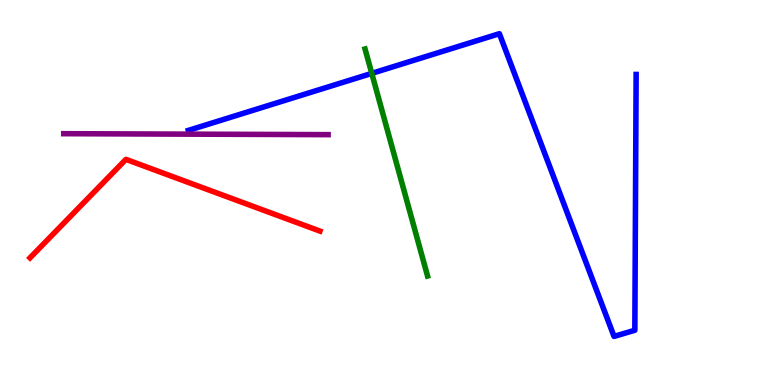[{'lines': ['blue', 'red'], 'intersections': []}, {'lines': ['green', 'red'], 'intersections': []}, {'lines': ['purple', 'red'], 'intersections': []}, {'lines': ['blue', 'green'], 'intersections': [{'x': 4.8, 'y': 8.09}]}, {'lines': ['blue', 'purple'], 'intersections': []}, {'lines': ['green', 'purple'], 'intersections': []}]